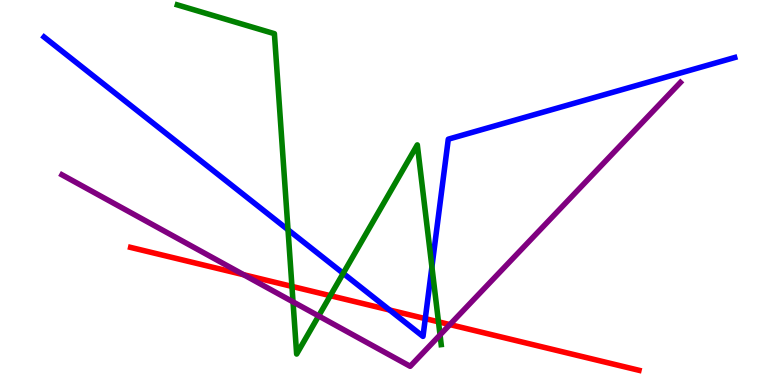[{'lines': ['blue', 'red'], 'intersections': [{'x': 5.03, 'y': 1.95}, {'x': 5.49, 'y': 1.72}]}, {'lines': ['green', 'red'], 'intersections': [{'x': 3.77, 'y': 2.56}, {'x': 4.26, 'y': 2.32}, {'x': 5.66, 'y': 1.64}]}, {'lines': ['purple', 'red'], 'intersections': [{'x': 3.14, 'y': 2.86}, {'x': 5.8, 'y': 1.57}]}, {'lines': ['blue', 'green'], 'intersections': [{'x': 3.72, 'y': 4.03}, {'x': 4.43, 'y': 2.9}, {'x': 5.57, 'y': 3.07}]}, {'lines': ['blue', 'purple'], 'intersections': []}, {'lines': ['green', 'purple'], 'intersections': [{'x': 3.78, 'y': 2.16}, {'x': 4.11, 'y': 1.79}, {'x': 5.68, 'y': 1.3}]}]